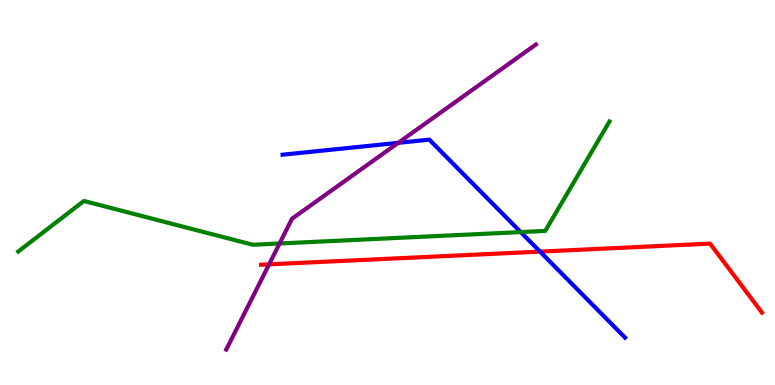[{'lines': ['blue', 'red'], 'intersections': [{'x': 6.97, 'y': 3.46}]}, {'lines': ['green', 'red'], 'intersections': []}, {'lines': ['purple', 'red'], 'intersections': [{'x': 3.47, 'y': 3.13}]}, {'lines': ['blue', 'green'], 'intersections': [{'x': 6.72, 'y': 3.97}]}, {'lines': ['blue', 'purple'], 'intersections': [{'x': 5.14, 'y': 6.29}]}, {'lines': ['green', 'purple'], 'intersections': [{'x': 3.61, 'y': 3.68}]}]